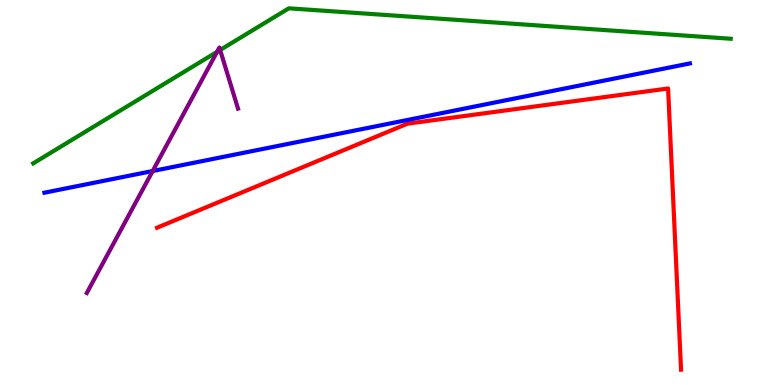[{'lines': ['blue', 'red'], 'intersections': []}, {'lines': ['green', 'red'], 'intersections': []}, {'lines': ['purple', 'red'], 'intersections': []}, {'lines': ['blue', 'green'], 'intersections': []}, {'lines': ['blue', 'purple'], 'intersections': [{'x': 1.97, 'y': 5.56}]}, {'lines': ['green', 'purple'], 'intersections': [{'x': 2.8, 'y': 8.65}, {'x': 2.84, 'y': 8.7}]}]